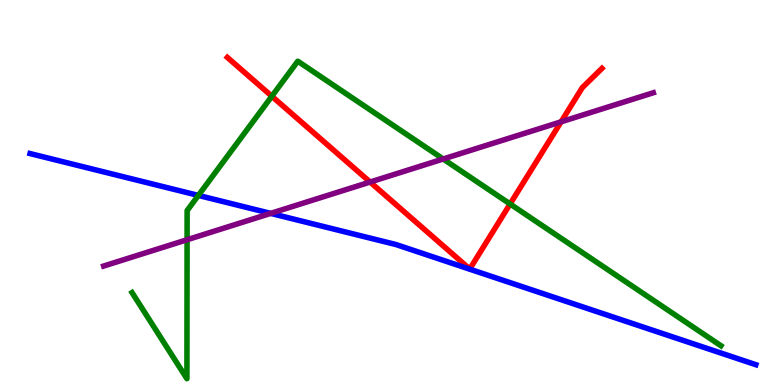[{'lines': ['blue', 'red'], 'intersections': []}, {'lines': ['green', 'red'], 'intersections': [{'x': 3.51, 'y': 7.5}, {'x': 6.58, 'y': 4.7}]}, {'lines': ['purple', 'red'], 'intersections': [{'x': 4.78, 'y': 5.27}, {'x': 7.24, 'y': 6.84}]}, {'lines': ['blue', 'green'], 'intersections': [{'x': 2.56, 'y': 4.92}]}, {'lines': ['blue', 'purple'], 'intersections': [{'x': 3.49, 'y': 4.46}]}, {'lines': ['green', 'purple'], 'intersections': [{'x': 2.41, 'y': 3.77}, {'x': 5.72, 'y': 5.87}]}]